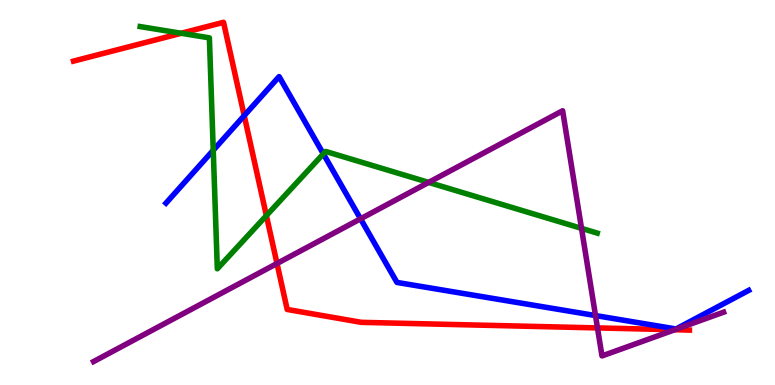[{'lines': ['blue', 'red'], 'intersections': [{'x': 3.15, 'y': 7.0}]}, {'lines': ['green', 'red'], 'intersections': [{'x': 2.34, 'y': 9.14}, {'x': 3.44, 'y': 4.4}]}, {'lines': ['purple', 'red'], 'intersections': [{'x': 3.57, 'y': 3.16}, {'x': 7.71, 'y': 1.48}, {'x': 8.71, 'y': 1.44}]}, {'lines': ['blue', 'green'], 'intersections': [{'x': 2.75, 'y': 6.1}, {'x': 4.17, 'y': 6.0}]}, {'lines': ['blue', 'purple'], 'intersections': [{'x': 4.65, 'y': 4.32}, {'x': 7.68, 'y': 1.8}]}, {'lines': ['green', 'purple'], 'intersections': [{'x': 5.53, 'y': 5.26}, {'x': 7.5, 'y': 4.07}]}]